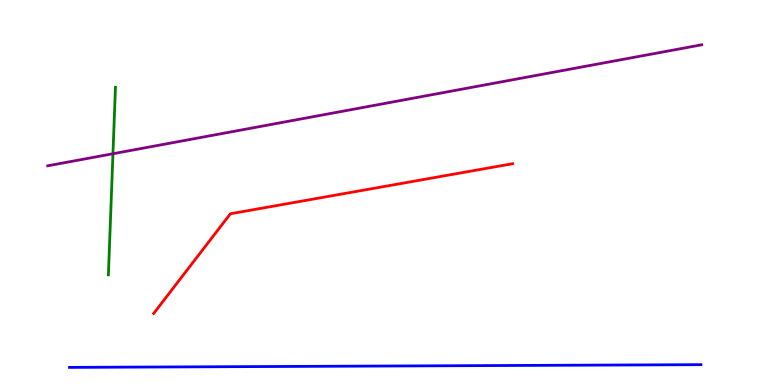[{'lines': ['blue', 'red'], 'intersections': []}, {'lines': ['green', 'red'], 'intersections': []}, {'lines': ['purple', 'red'], 'intersections': []}, {'lines': ['blue', 'green'], 'intersections': []}, {'lines': ['blue', 'purple'], 'intersections': []}, {'lines': ['green', 'purple'], 'intersections': [{'x': 1.46, 'y': 6.01}]}]